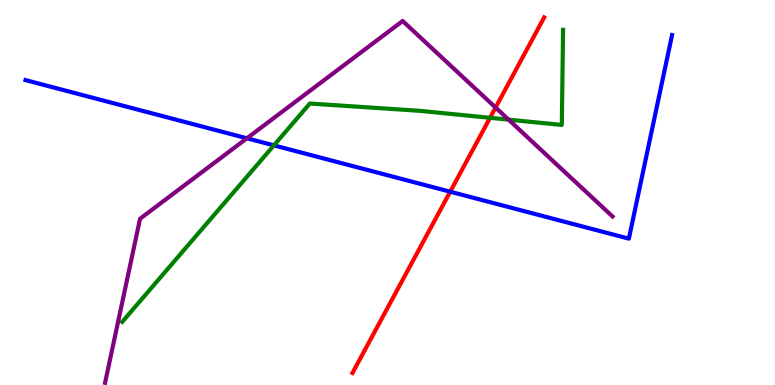[{'lines': ['blue', 'red'], 'intersections': [{'x': 5.81, 'y': 5.02}]}, {'lines': ['green', 'red'], 'intersections': [{'x': 6.32, 'y': 6.94}]}, {'lines': ['purple', 'red'], 'intersections': [{'x': 6.39, 'y': 7.21}]}, {'lines': ['blue', 'green'], 'intersections': [{'x': 3.53, 'y': 6.22}]}, {'lines': ['blue', 'purple'], 'intersections': [{'x': 3.19, 'y': 6.41}]}, {'lines': ['green', 'purple'], 'intersections': [{'x': 6.56, 'y': 6.89}]}]